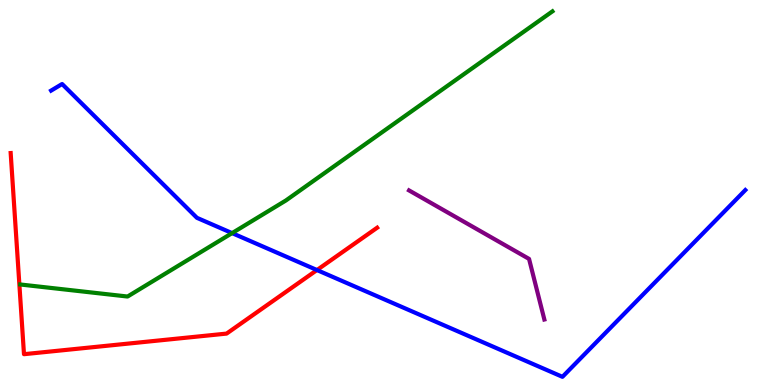[{'lines': ['blue', 'red'], 'intersections': [{'x': 4.09, 'y': 2.99}]}, {'lines': ['green', 'red'], 'intersections': []}, {'lines': ['purple', 'red'], 'intersections': []}, {'lines': ['blue', 'green'], 'intersections': [{'x': 2.99, 'y': 3.95}]}, {'lines': ['blue', 'purple'], 'intersections': []}, {'lines': ['green', 'purple'], 'intersections': []}]